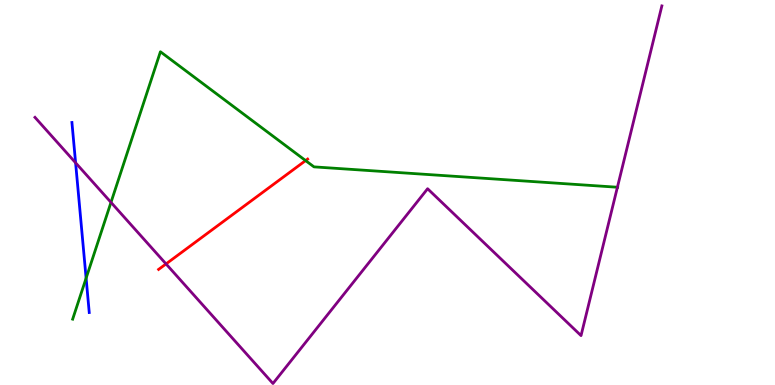[{'lines': ['blue', 'red'], 'intersections': []}, {'lines': ['green', 'red'], 'intersections': [{'x': 3.94, 'y': 5.83}]}, {'lines': ['purple', 'red'], 'intersections': [{'x': 2.14, 'y': 3.14}]}, {'lines': ['blue', 'green'], 'intersections': [{'x': 1.11, 'y': 2.77}]}, {'lines': ['blue', 'purple'], 'intersections': [{'x': 0.975, 'y': 5.77}]}, {'lines': ['green', 'purple'], 'intersections': [{'x': 1.43, 'y': 4.74}, {'x': 7.97, 'y': 5.14}]}]